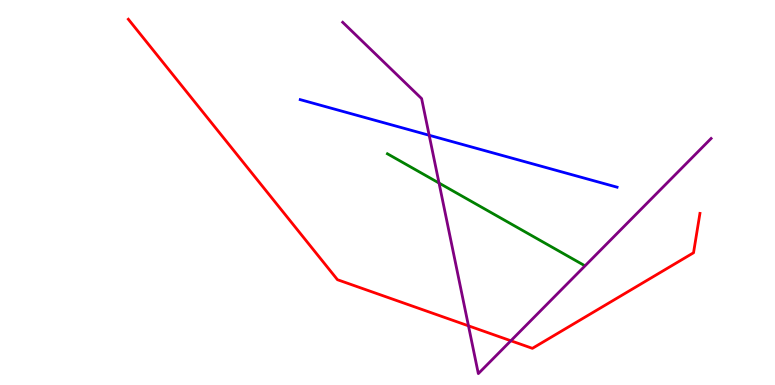[{'lines': ['blue', 'red'], 'intersections': []}, {'lines': ['green', 'red'], 'intersections': []}, {'lines': ['purple', 'red'], 'intersections': [{'x': 6.04, 'y': 1.54}, {'x': 6.59, 'y': 1.15}]}, {'lines': ['blue', 'green'], 'intersections': []}, {'lines': ['blue', 'purple'], 'intersections': [{'x': 5.54, 'y': 6.49}]}, {'lines': ['green', 'purple'], 'intersections': [{'x': 5.66, 'y': 5.25}]}]